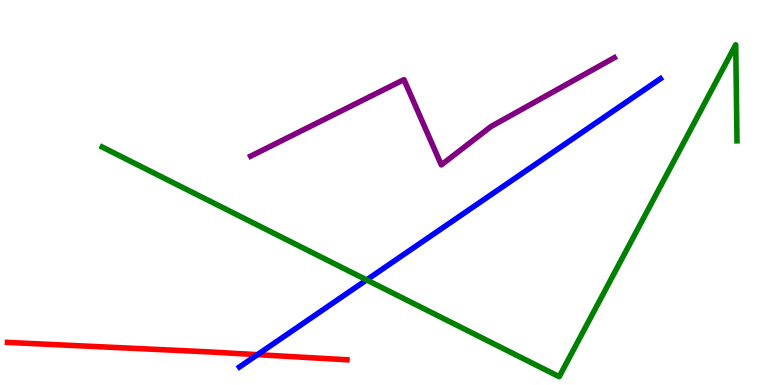[{'lines': ['blue', 'red'], 'intersections': [{'x': 3.32, 'y': 0.788}]}, {'lines': ['green', 'red'], 'intersections': []}, {'lines': ['purple', 'red'], 'intersections': []}, {'lines': ['blue', 'green'], 'intersections': [{'x': 4.73, 'y': 2.73}]}, {'lines': ['blue', 'purple'], 'intersections': []}, {'lines': ['green', 'purple'], 'intersections': []}]